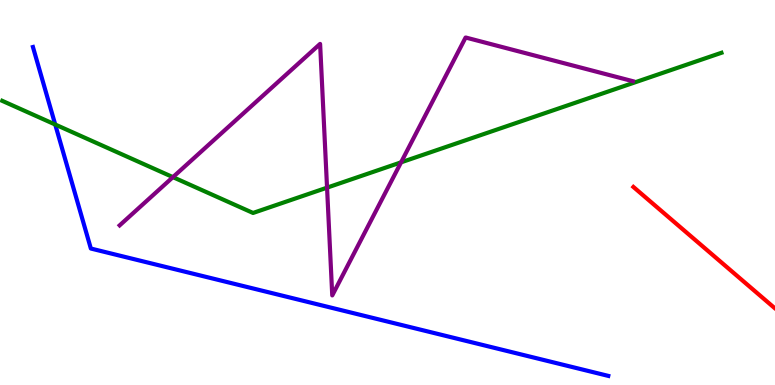[{'lines': ['blue', 'red'], 'intersections': []}, {'lines': ['green', 'red'], 'intersections': []}, {'lines': ['purple', 'red'], 'intersections': []}, {'lines': ['blue', 'green'], 'intersections': [{'x': 0.712, 'y': 6.77}]}, {'lines': ['blue', 'purple'], 'intersections': []}, {'lines': ['green', 'purple'], 'intersections': [{'x': 2.23, 'y': 5.4}, {'x': 4.22, 'y': 5.13}, {'x': 5.18, 'y': 5.78}]}]